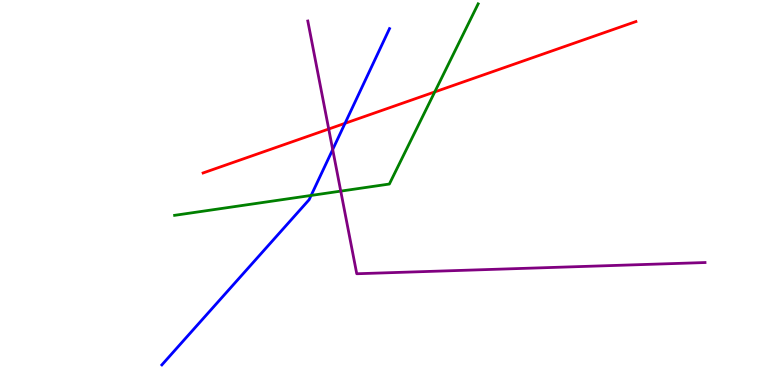[{'lines': ['blue', 'red'], 'intersections': [{'x': 4.45, 'y': 6.8}]}, {'lines': ['green', 'red'], 'intersections': [{'x': 5.61, 'y': 7.61}]}, {'lines': ['purple', 'red'], 'intersections': [{'x': 4.24, 'y': 6.65}]}, {'lines': ['blue', 'green'], 'intersections': [{'x': 4.01, 'y': 4.92}]}, {'lines': ['blue', 'purple'], 'intersections': [{'x': 4.29, 'y': 6.12}]}, {'lines': ['green', 'purple'], 'intersections': [{'x': 4.4, 'y': 5.04}]}]